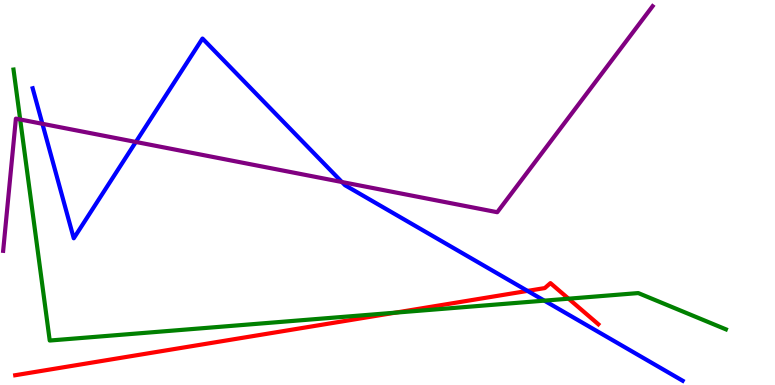[{'lines': ['blue', 'red'], 'intersections': [{'x': 6.81, 'y': 2.44}]}, {'lines': ['green', 'red'], 'intersections': [{'x': 5.1, 'y': 1.88}, {'x': 7.34, 'y': 2.24}]}, {'lines': ['purple', 'red'], 'intersections': []}, {'lines': ['blue', 'green'], 'intersections': [{'x': 7.02, 'y': 2.19}]}, {'lines': ['blue', 'purple'], 'intersections': [{'x': 0.547, 'y': 6.78}, {'x': 1.75, 'y': 6.31}, {'x': 4.41, 'y': 5.27}]}, {'lines': ['green', 'purple'], 'intersections': [{'x': 0.26, 'y': 6.9}]}]